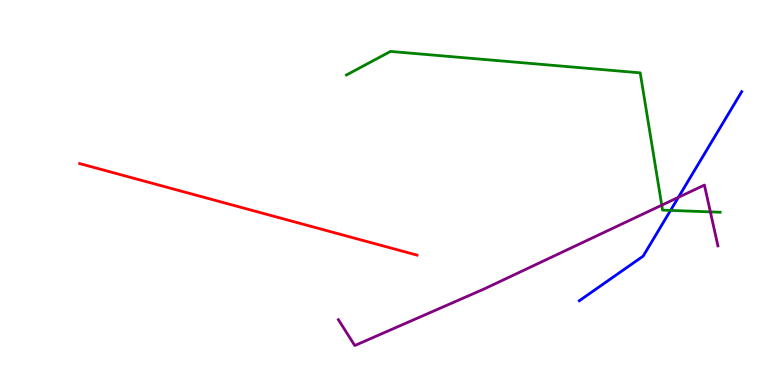[{'lines': ['blue', 'red'], 'intersections': []}, {'lines': ['green', 'red'], 'intersections': []}, {'lines': ['purple', 'red'], 'intersections': []}, {'lines': ['blue', 'green'], 'intersections': [{'x': 8.65, 'y': 4.53}]}, {'lines': ['blue', 'purple'], 'intersections': [{'x': 8.75, 'y': 4.87}]}, {'lines': ['green', 'purple'], 'intersections': [{'x': 8.54, 'y': 4.67}, {'x': 9.17, 'y': 4.5}]}]